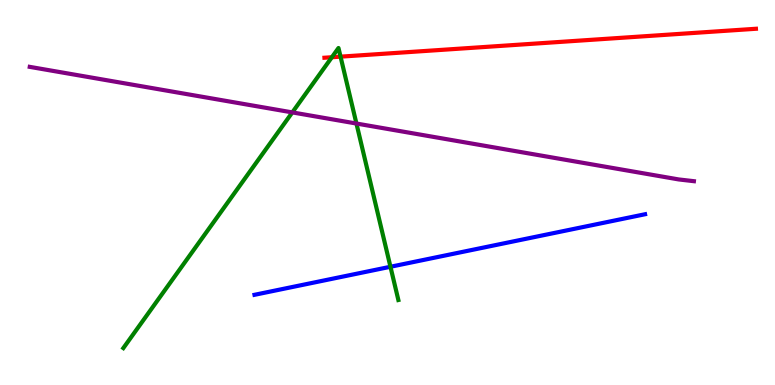[{'lines': ['blue', 'red'], 'intersections': []}, {'lines': ['green', 'red'], 'intersections': [{'x': 4.28, 'y': 8.51}, {'x': 4.39, 'y': 8.53}]}, {'lines': ['purple', 'red'], 'intersections': []}, {'lines': ['blue', 'green'], 'intersections': [{'x': 5.04, 'y': 3.07}]}, {'lines': ['blue', 'purple'], 'intersections': []}, {'lines': ['green', 'purple'], 'intersections': [{'x': 3.77, 'y': 7.08}, {'x': 4.6, 'y': 6.79}]}]